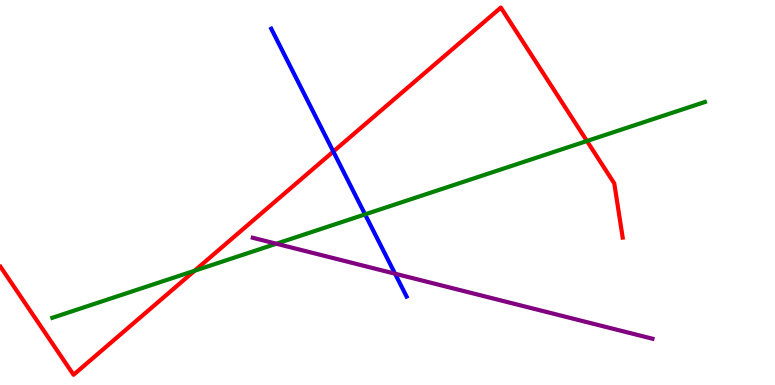[{'lines': ['blue', 'red'], 'intersections': [{'x': 4.3, 'y': 6.06}]}, {'lines': ['green', 'red'], 'intersections': [{'x': 2.51, 'y': 2.97}, {'x': 7.57, 'y': 6.34}]}, {'lines': ['purple', 'red'], 'intersections': []}, {'lines': ['blue', 'green'], 'intersections': [{'x': 4.71, 'y': 4.43}]}, {'lines': ['blue', 'purple'], 'intersections': [{'x': 5.1, 'y': 2.89}]}, {'lines': ['green', 'purple'], 'intersections': [{'x': 3.57, 'y': 3.67}]}]